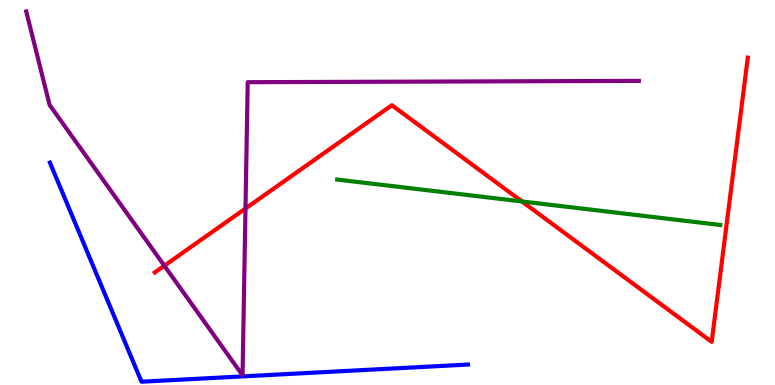[{'lines': ['blue', 'red'], 'intersections': []}, {'lines': ['green', 'red'], 'intersections': [{'x': 6.74, 'y': 4.77}]}, {'lines': ['purple', 'red'], 'intersections': [{'x': 2.12, 'y': 3.1}, {'x': 3.17, 'y': 4.58}]}, {'lines': ['blue', 'green'], 'intersections': []}, {'lines': ['blue', 'purple'], 'intersections': []}, {'lines': ['green', 'purple'], 'intersections': []}]